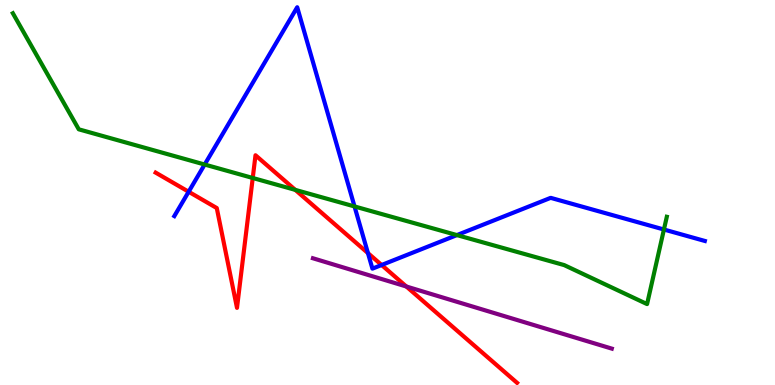[{'lines': ['blue', 'red'], 'intersections': [{'x': 2.43, 'y': 5.02}, {'x': 4.75, 'y': 3.43}, {'x': 4.92, 'y': 3.12}]}, {'lines': ['green', 'red'], 'intersections': [{'x': 3.26, 'y': 5.38}, {'x': 3.81, 'y': 5.07}]}, {'lines': ['purple', 'red'], 'intersections': [{'x': 5.24, 'y': 2.56}]}, {'lines': ['blue', 'green'], 'intersections': [{'x': 2.64, 'y': 5.73}, {'x': 4.57, 'y': 4.64}, {'x': 5.9, 'y': 3.89}, {'x': 8.57, 'y': 4.04}]}, {'lines': ['blue', 'purple'], 'intersections': []}, {'lines': ['green', 'purple'], 'intersections': []}]